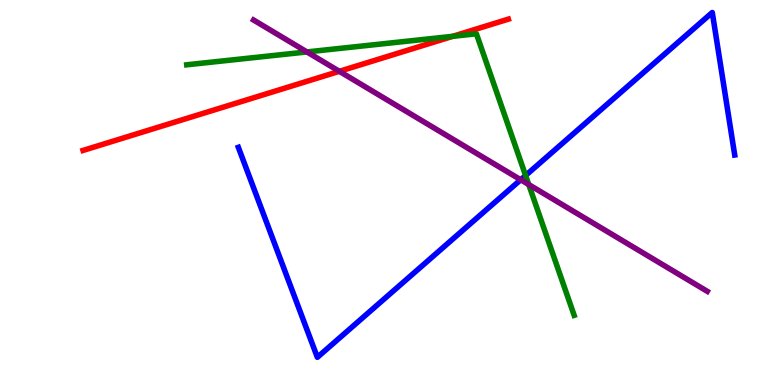[{'lines': ['blue', 'red'], 'intersections': []}, {'lines': ['green', 'red'], 'intersections': [{'x': 5.84, 'y': 9.06}]}, {'lines': ['purple', 'red'], 'intersections': [{'x': 4.38, 'y': 8.15}]}, {'lines': ['blue', 'green'], 'intersections': [{'x': 6.78, 'y': 5.44}]}, {'lines': ['blue', 'purple'], 'intersections': [{'x': 6.72, 'y': 5.33}]}, {'lines': ['green', 'purple'], 'intersections': [{'x': 3.96, 'y': 8.65}, {'x': 6.82, 'y': 5.21}]}]